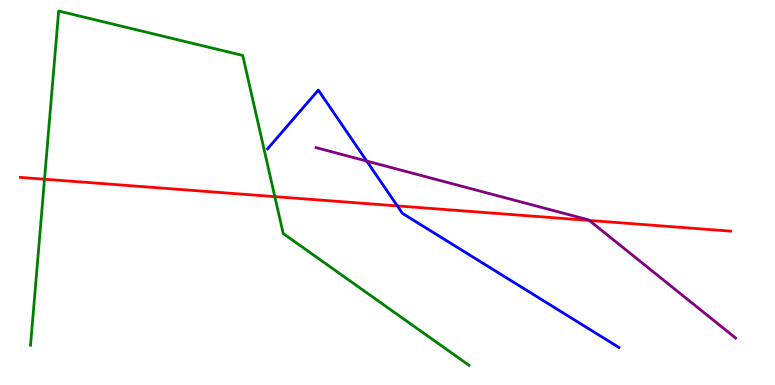[{'lines': ['blue', 'red'], 'intersections': [{'x': 5.13, 'y': 4.65}]}, {'lines': ['green', 'red'], 'intersections': [{'x': 0.574, 'y': 5.35}, {'x': 3.55, 'y': 4.89}]}, {'lines': ['purple', 'red'], 'intersections': [{'x': 7.6, 'y': 4.27}]}, {'lines': ['blue', 'green'], 'intersections': []}, {'lines': ['blue', 'purple'], 'intersections': [{'x': 4.73, 'y': 5.82}]}, {'lines': ['green', 'purple'], 'intersections': []}]